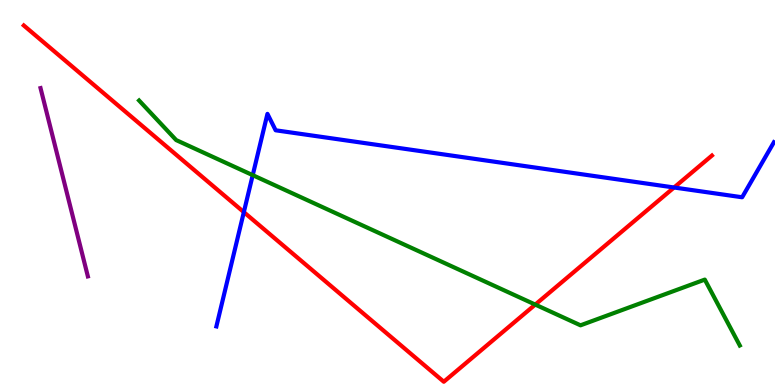[{'lines': ['blue', 'red'], 'intersections': [{'x': 3.15, 'y': 4.49}, {'x': 8.7, 'y': 5.13}]}, {'lines': ['green', 'red'], 'intersections': [{'x': 6.91, 'y': 2.09}]}, {'lines': ['purple', 'red'], 'intersections': []}, {'lines': ['blue', 'green'], 'intersections': [{'x': 3.26, 'y': 5.45}]}, {'lines': ['blue', 'purple'], 'intersections': []}, {'lines': ['green', 'purple'], 'intersections': []}]